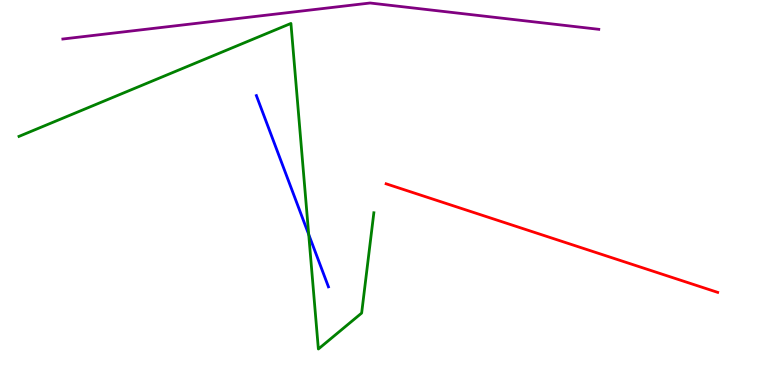[{'lines': ['blue', 'red'], 'intersections': []}, {'lines': ['green', 'red'], 'intersections': []}, {'lines': ['purple', 'red'], 'intersections': []}, {'lines': ['blue', 'green'], 'intersections': [{'x': 3.98, 'y': 3.91}]}, {'lines': ['blue', 'purple'], 'intersections': []}, {'lines': ['green', 'purple'], 'intersections': []}]